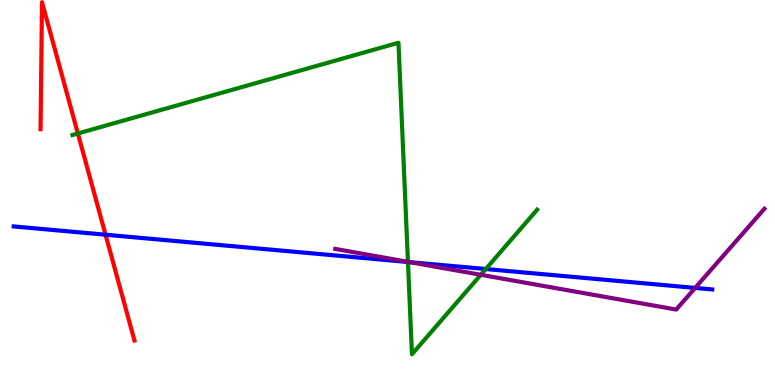[{'lines': ['blue', 'red'], 'intersections': [{'x': 1.36, 'y': 3.9}]}, {'lines': ['green', 'red'], 'intersections': [{'x': 1.0, 'y': 6.53}]}, {'lines': ['purple', 'red'], 'intersections': []}, {'lines': ['blue', 'green'], 'intersections': [{'x': 5.26, 'y': 3.19}, {'x': 6.27, 'y': 3.01}]}, {'lines': ['blue', 'purple'], 'intersections': [{'x': 5.29, 'y': 3.19}, {'x': 8.97, 'y': 2.52}]}, {'lines': ['green', 'purple'], 'intersections': [{'x': 5.26, 'y': 3.2}, {'x': 6.2, 'y': 2.86}]}]